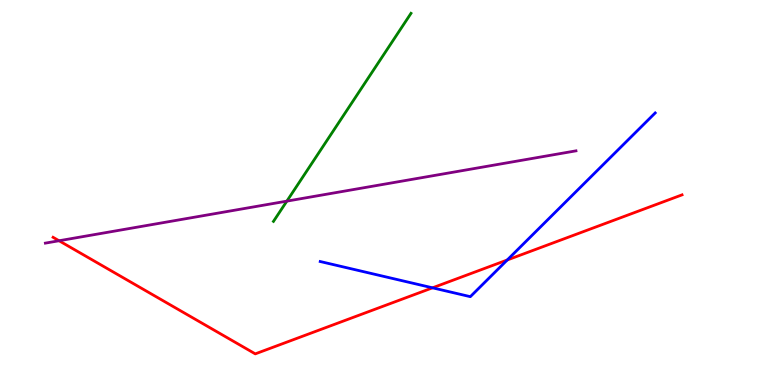[{'lines': ['blue', 'red'], 'intersections': [{'x': 5.58, 'y': 2.52}, {'x': 6.54, 'y': 3.25}]}, {'lines': ['green', 'red'], 'intersections': []}, {'lines': ['purple', 'red'], 'intersections': [{'x': 0.762, 'y': 3.75}]}, {'lines': ['blue', 'green'], 'intersections': []}, {'lines': ['blue', 'purple'], 'intersections': []}, {'lines': ['green', 'purple'], 'intersections': [{'x': 3.7, 'y': 4.78}]}]